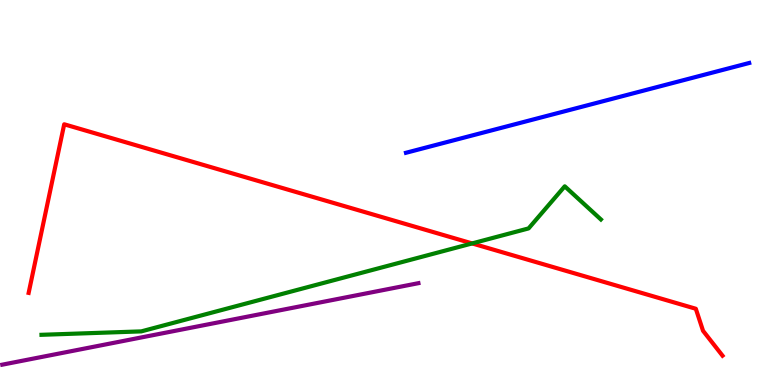[{'lines': ['blue', 'red'], 'intersections': []}, {'lines': ['green', 'red'], 'intersections': [{'x': 6.09, 'y': 3.68}]}, {'lines': ['purple', 'red'], 'intersections': []}, {'lines': ['blue', 'green'], 'intersections': []}, {'lines': ['blue', 'purple'], 'intersections': []}, {'lines': ['green', 'purple'], 'intersections': []}]